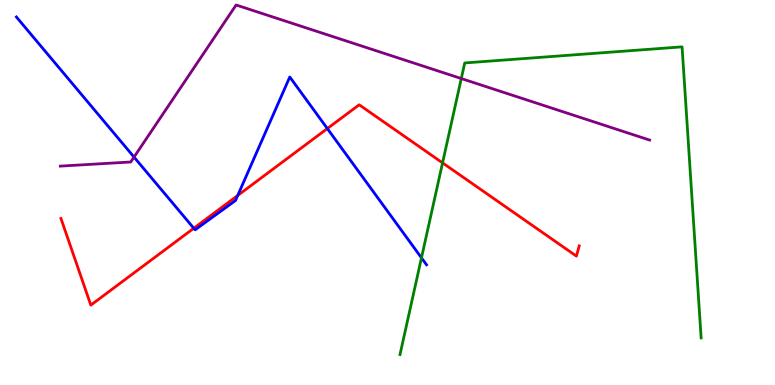[{'lines': ['blue', 'red'], 'intersections': [{'x': 2.5, 'y': 4.07}, {'x': 3.07, 'y': 4.92}, {'x': 4.22, 'y': 6.66}]}, {'lines': ['green', 'red'], 'intersections': [{'x': 5.71, 'y': 5.77}]}, {'lines': ['purple', 'red'], 'intersections': []}, {'lines': ['blue', 'green'], 'intersections': [{'x': 5.44, 'y': 3.3}]}, {'lines': ['blue', 'purple'], 'intersections': [{'x': 1.73, 'y': 5.92}]}, {'lines': ['green', 'purple'], 'intersections': [{'x': 5.95, 'y': 7.96}]}]